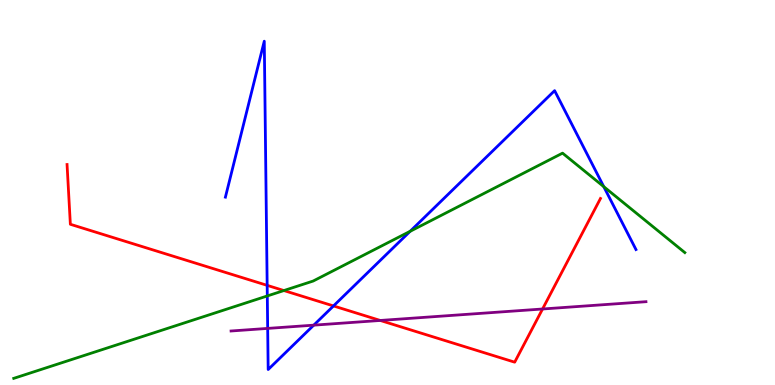[{'lines': ['blue', 'red'], 'intersections': [{'x': 3.45, 'y': 2.59}, {'x': 4.3, 'y': 2.05}]}, {'lines': ['green', 'red'], 'intersections': [{'x': 3.66, 'y': 2.45}]}, {'lines': ['purple', 'red'], 'intersections': [{'x': 4.91, 'y': 1.68}, {'x': 7.0, 'y': 1.97}]}, {'lines': ['blue', 'green'], 'intersections': [{'x': 3.45, 'y': 2.31}, {'x': 5.29, 'y': 3.99}, {'x': 7.79, 'y': 5.15}]}, {'lines': ['blue', 'purple'], 'intersections': [{'x': 3.45, 'y': 1.47}, {'x': 4.05, 'y': 1.55}]}, {'lines': ['green', 'purple'], 'intersections': []}]